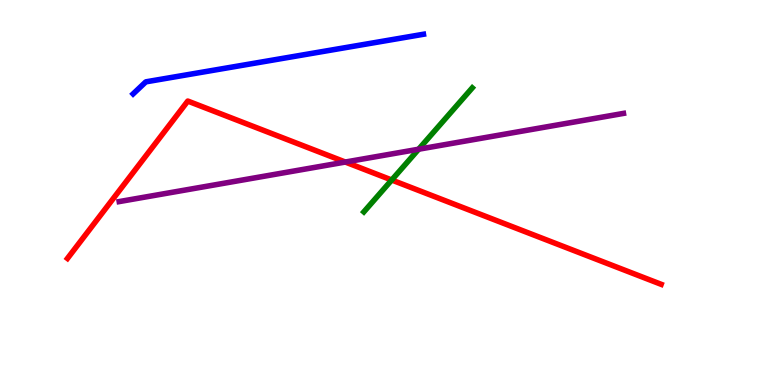[{'lines': ['blue', 'red'], 'intersections': []}, {'lines': ['green', 'red'], 'intersections': [{'x': 5.05, 'y': 5.32}]}, {'lines': ['purple', 'red'], 'intersections': [{'x': 4.46, 'y': 5.79}]}, {'lines': ['blue', 'green'], 'intersections': []}, {'lines': ['blue', 'purple'], 'intersections': []}, {'lines': ['green', 'purple'], 'intersections': [{'x': 5.4, 'y': 6.12}]}]